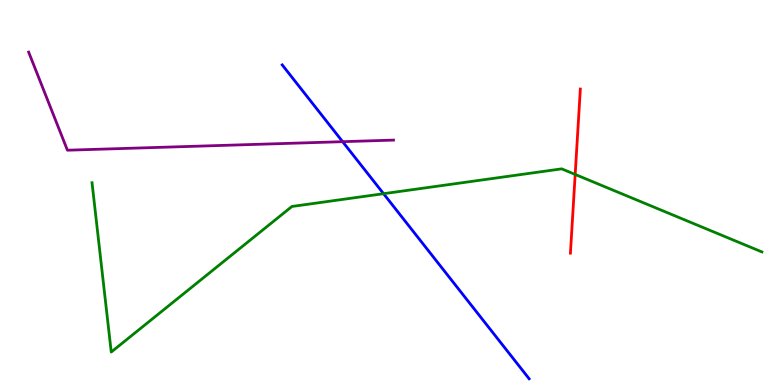[{'lines': ['blue', 'red'], 'intersections': []}, {'lines': ['green', 'red'], 'intersections': [{'x': 7.42, 'y': 5.47}]}, {'lines': ['purple', 'red'], 'intersections': []}, {'lines': ['blue', 'green'], 'intersections': [{'x': 4.95, 'y': 4.97}]}, {'lines': ['blue', 'purple'], 'intersections': [{'x': 4.42, 'y': 6.32}]}, {'lines': ['green', 'purple'], 'intersections': []}]